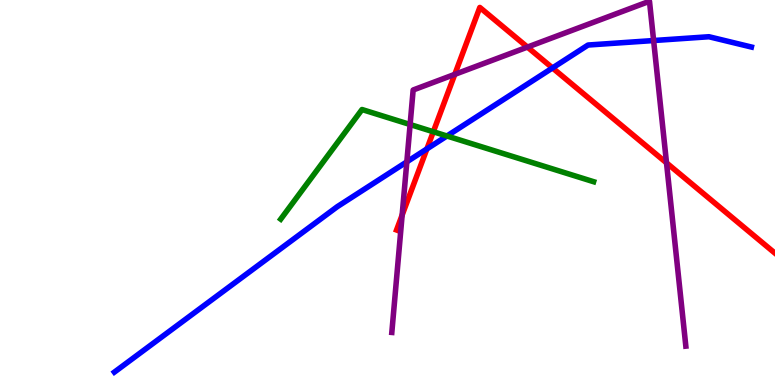[{'lines': ['blue', 'red'], 'intersections': [{'x': 5.51, 'y': 6.13}, {'x': 7.13, 'y': 8.24}]}, {'lines': ['green', 'red'], 'intersections': [{'x': 5.59, 'y': 6.58}]}, {'lines': ['purple', 'red'], 'intersections': [{'x': 5.19, 'y': 4.41}, {'x': 5.87, 'y': 8.07}, {'x': 6.81, 'y': 8.78}, {'x': 8.6, 'y': 5.77}]}, {'lines': ['blue', 'green'], 'intersections': [{'x': 5.77, 'y': 6.47}]}, {'lines': ['blue', 'purple'], 'intersections': [{'x': 5.25, 'y': 5.8}, {'x': 8.43, 'y': 8.95}]}, {'lines': ['green', 'purple'], 'intersections': [{'x': 5.29, 'y': 6.77}]}]